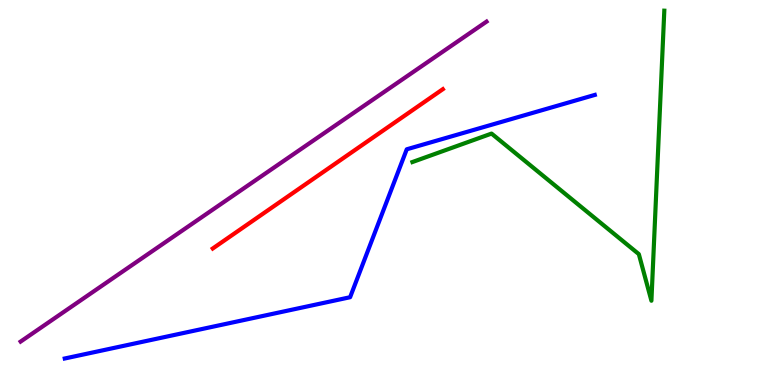[{'lines': ['blue', 'red'], 'intersections': []}, {'lines': ['green', 'red'], 'intersections': []}, {'lines': ['purple', 'red'], 'intersections': []}, {'lines': ['blue', 'green'], 'intersections': []}, {'lines': ['blue', 'purple'], 'intersections': []}, {'lines': ['green', 'purple'], 'intersections': []}]